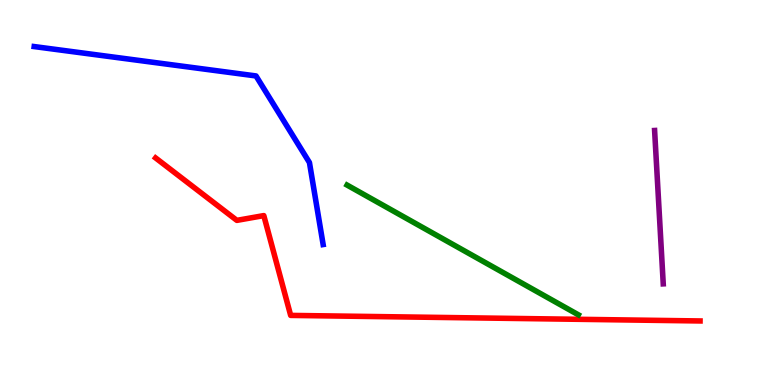[{'lines': ['blue', 'red'], 'intersections': []}, {'lines': ['green', 'red'], 'intersections': []}, {'lines': ['purple', 'red'], 'intersections': []}, {'lines': ['blue', 'green'], 'intersections': []}, {'lines': ['blue', 'purple'], 'intersections': []}, {'lines': ['green', 'purple'], 'intersections': []}]